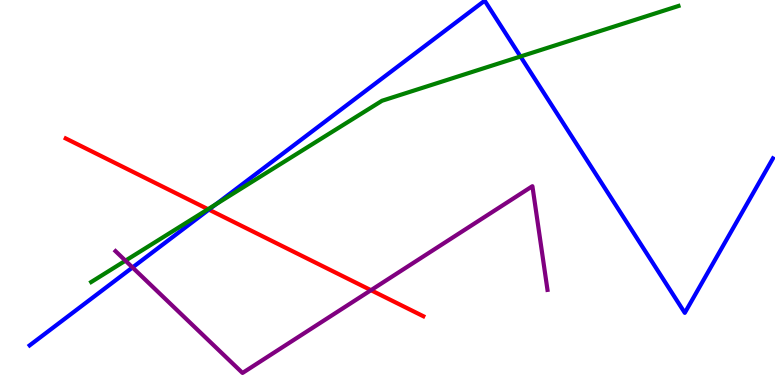[{'lines': ['blue', 'red'], 'intersections': [{'x': 2.7, 'y': 4.56}]}, {'lines': ['green', 'red'], 'intersections': [{'x': 2.68, 'y': 4.57}]}, {'lines': ['purple', 'red'], 'intersections': [{'x': 4.79, 'y': 2.46}]}, {'lines': ['blue', 'green'], 'intersections': [{'x': 2.79, 'y': 4.69}, {'x': 6.72, 'y': 8.53}]}, {'lines': ['blue', 'purple'], 'intersections': [{'x': 1.71, 'y': 3.05}]}, {'lines': ['green', 'purple'], 'intersections': [{'x': 1.62, 'y': 3.23}]}]